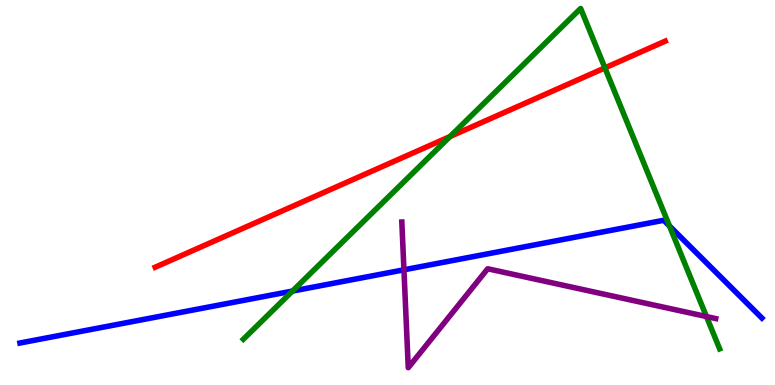[{'lines': ['blue', 'red'], 'intersections': []}, {'lines': ['green', 'red'], 'intersections': [{'x': 5.81, 'y': 6.45}, {'x': 7.81, 'y': 8.24}]}, {'lines': ['purple', 'red'], 'intersections': []}, {'lines': ['blue', 'green'], 'intersections': [{'x': 3.77, 'y': 2.44}, {'x': 8.64, 'y': 4.13}]}, {'lines': ['blue', 'purple'], 'intersections': [{'x': 5.21, 'y': 2.99}]}, {'lines': ['green', 'purple'], 'intersections': [{'x': 9.12, 'y': 1.78}]}]